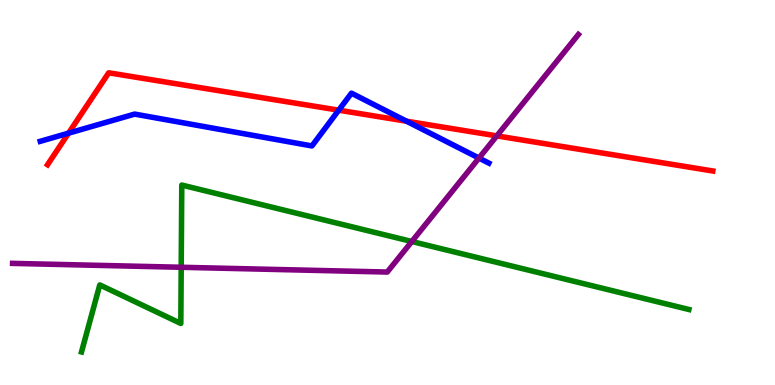[{'lines': ['blue', 'red'], 'intersections': [{'x': 0.884, 'y': 6.54}, {'x': 4.37, 'y': 7.14}, {'x': 5.25, 'y': 6.85}]}, {'lines': ['green', 'red'], 'intersections': []}, {'lines': ['purple', 'red'], 'intersections': [{'x': 6.41, 'y': 6.47}]}, {'lines': ['blue', 'green'], 'intersections': []}, {'lines': ['blue', 'purple'], 'intersections': [{'x': 6.18, 'y': 5.89}]}, {'lines': ['green', 'purple'], 'intersections': [{'x': 2.34, 'y': 3.06}, {'x': 5.31, 'y': 3.73}]}]